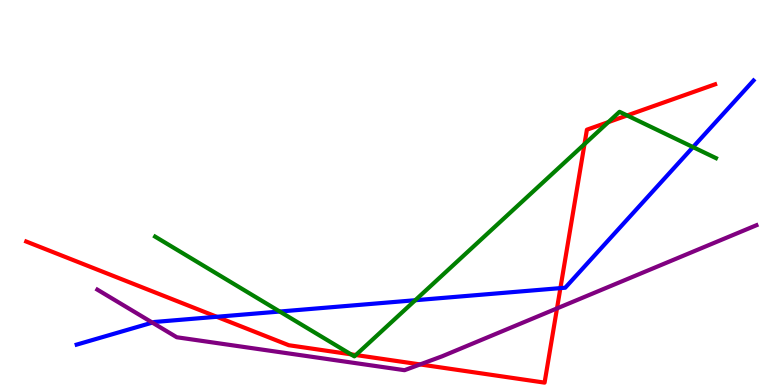[{'lines': ['blue', 'red'], 'intersections': [{'x': 2.8, 'y': 1.77}, {'x': 7.23, 'y': 2.52}]}, {'lines': ['green', 'red'], 'intersections': [{'x': 4.53, 'y': 0.797}, {'x': 4.59, 'y': 0.778}, {'x': 7.54, 'y': 6.26}, {'x': 7.85, 'y': 6.83}, {'x': 8.09, 'y': 7.0}]}, {'lines': ['purple', 'red'], 'intersections': [{'x': 5.42, 'y': 0.534}, {'x': 7.19, 'y': 1.99}]}, {'lines': ['blue', 'green'], 'intersections': [{'x': 3.61, 'y': 1.91}, {'x': 5.36, 'y': 2.2}, {'x': 8.94, 'y': 6.18}]}, {'lines': ['blue', 'purple'], 'intersections': [{'x': 1.97, 'y': 1.62}]}, {'lines': ['green', 'purple'], 'intersections': []}]